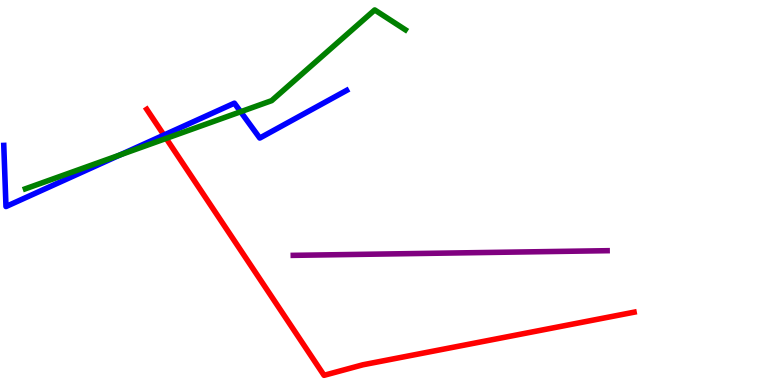[{'lines': ['blue', 'red'], 'intersections': [{'x': 2.12, 'y': 6.49}]}, {'lines': ['green', 'red'], 'intersections': [{'x': 2.14, 'y': 6.4}]}, {'lines': ['purple', 'red'], 'intersections': []}, {'lines': ['blue', 'green'], 'intersections': [{'x': 1.55, 'y': 5.98}, {'x': 3.1, 'y': 7.1}]}, {'lines': ['blue', 'purple'], 'intersections': []}, {'lines': ['green', 'purple'], 'intersections': []}]